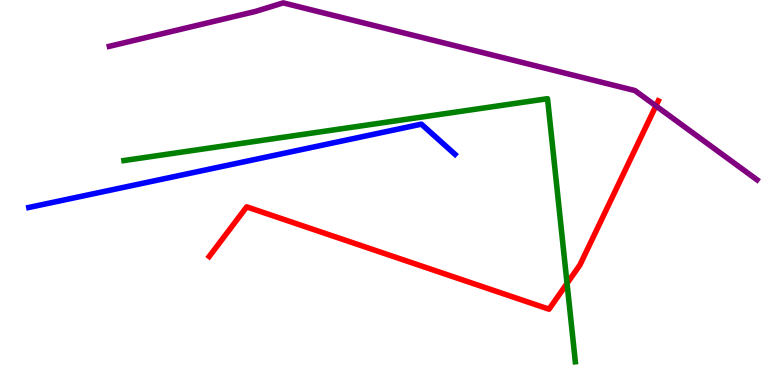[{'lines': ['blue', 'red'], 'intersections': []}, {'lines': ['green', 'red'], 'intersections': [{'x': 7.32, 'y': 2.64}]}, {'lines': ['purple', 'red'], 'intersections': [{'x': 8.46, 'y': 7.25}]}, {'lines': ['blue', 'green'], 'intersections': []}, {'lines': ['blue', 'purple'], 'intersections': []}, {'lines': ['green', 'purple'], 'intersections': []}]